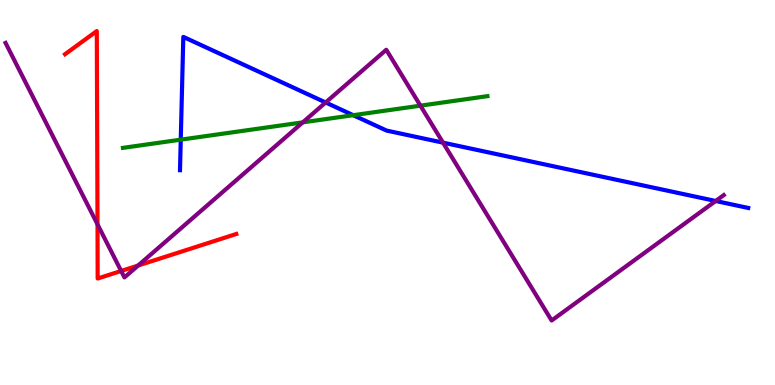[{'lines': ['blue', 'red'], 'intersections': []}, {'lines': ['green', 'red'], 'intersections': []}, {'lines': ['purple', 'red'], 'intersections': [{'x': 1.26, 'y': 4.17}, {'x': 1.56, 'y': 2.96}, {'x': 1.78, 'y': 3.1}]}, {'lines': ['blue', 'green'], 'intersections': [{'x': 2.33, 'y': 6.37}, {'x': 4.56, 'y': 7.01}]}, {'lines': ['blue', 'purple'], 'intersections': [{'x': 4.2, 'y': 7.34}, {'x': 5.72, 'y': 6.29}, {'x': 9.23, 'y': 4.78}]}, {'lines': ['green', 'purple'], 'intersections': [{'x': 3.91, 'y': 6.82}, {'x': 5.42, 'y': 7.26}]}]